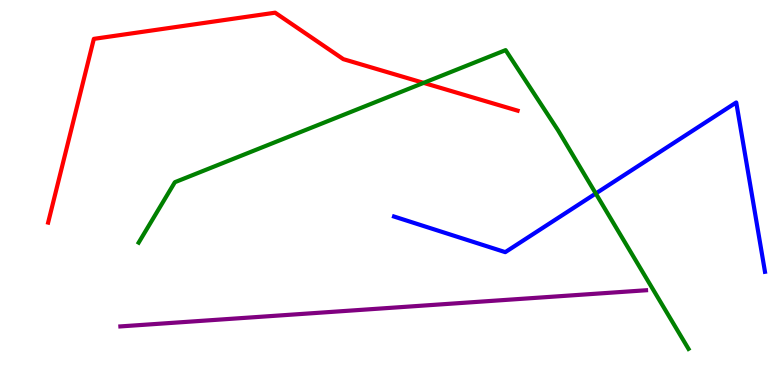[{'lines': ['blue', 'red'], 'intersections': []}, {'lines': ['green', 'red'], 'intersections': [{'x': 5.47, 'y': 7.85}]}, {'lines': ['purple', 'red'], 'intersections': []}, {'lines': ['blue', 'green'], 'intersections': [{'x': 7.69, 'y': 4.97}]}, {'lines': ['blue', 'purple'], 'intersections': []}, {'lines': ['green', 'purple'], 'intersections': []}]